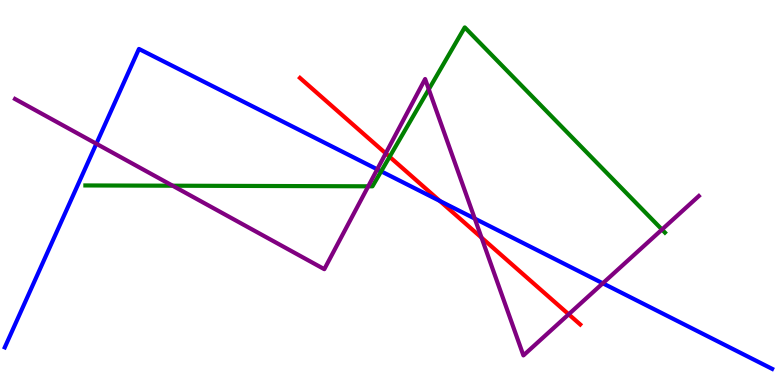[{'lines': ['blue', 'red'], 'intersections': [{'x': 5.67, 'y': 4.78}]}, {'lines': ['green', 'red'], 'intersections': [{'x': 5.03, 'y': 5.93}]}, {'lines': ['purple', 'red'], 'intersections': [{'x': 4.98, 'y': 6.02}, {'x': 6.21, 'y': 3.83}, {'x': 7.34, 'y': 1.84}]}, {'lines': ['blue', 'green'], 'intersections': [{'x': 4.92, 'y': 5.55}]}, {'lines': ['blue', 'purple'], 'intersections': [{'x': 1.24, 'y': 6.27}, {'x': 4.87, 'y': 5.6}, {'x': 6.13, 'y': 4.32}, {'x': 7.78, 'y': 2.64}]}, {'lines': ['green', 'purple'], 'intersections': [{'x': 2.23, 'y': 5.18}, {'x': 4.75, 'y': 5.16}, {'x': 5.53, 'y': 7.68}, {'x': 8.54, 'y': 4.04}]}]